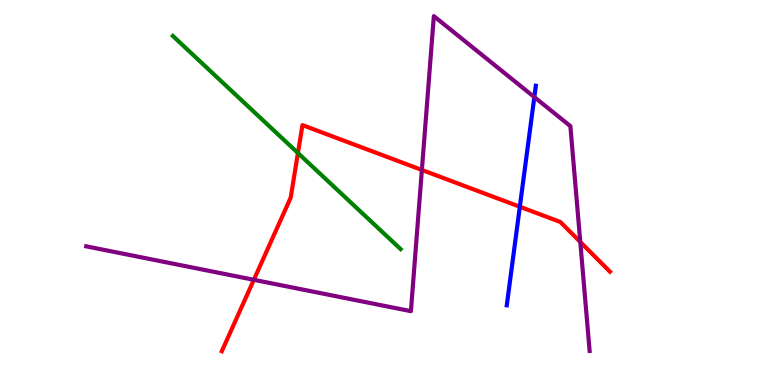[{'lines': ['blue', 'red'], 'intersections': [{'x': 6.71, 'y': 4.63}]}, {'lines': ['green', 'red'], 'intersections': [{'x': 3.84, 'y': 6.03}]}, {'lines': ['purple', 'red'], 'intersections': [{'x': 3.28, 'y': 2.73}, {'x': 5.44, 'y': 5.59}, {'x': 7.49, 'y': 3.72}]}, {'lines': ['blue', 'green'], 'intersections': []}, {'lines': ['blue', 'purple'], 'intersections': [{'x': 6.89, 'y': 7.48}]}, {'lines': ['green', 'purple'], 'intersections': []}]